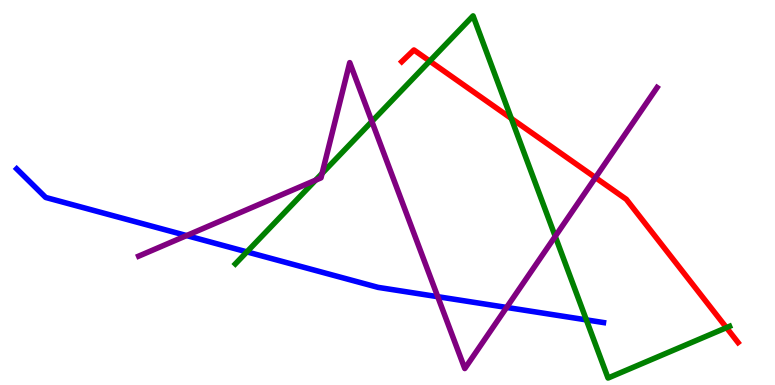[{'lines': ['blue', 'red'], 'intersections': []}, {'lines': ['green', 'red'], 'intersections': [{'x': 5.54, 'y': 8.41}, {'x': 6.6, 'y': 6.92}, {'x': 9.37, 'y': 1.49}]}, {'lines': ['purple', 'red'], 'intersections': [{'x': 7.68, 'y': 5.39}]}, {'lines': ['blue', 'green'], 'intersections': [{'x': 3.19, 'y': 3.46}, {'x': 7.57, 'y': 1.69}]}, {'lines': ['blue', 'purple'], 'intersections': [{'x': 2.41, 'y': 3.88}, {'x': 5.65, 'y': 2.29}, {'x': 6.54, 'y': 2.01}]}, {'lines': ['green', 'purple'], 'intersections': [{'x': 4.07, 'y': 5.32}, {'x': 4.16, 'y': 5.5}, {'x': 4.8, 'y': 6.85}, {'x': 7.16, 'y': 3.86}]}]